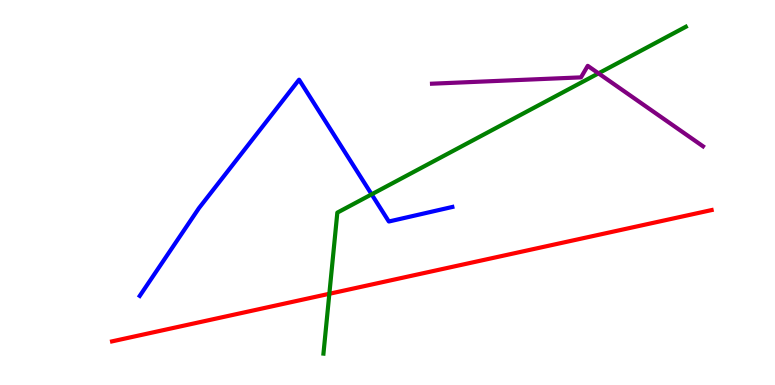[{'lines': ['blue', 'red'], 'intersections': []}, {'lines': ['green', 'red'], 'intersections': [{'x': 4.25, 'y': 2.37}]}, {'lines': ['purple', 'red'], 'intersections': []}, {'lines': ['blue', 'green'], 'intersections': [{'x': 4.8, 'y': 4.95}]}, {'lines': ['blue', 'purple'], 'intersections': []}, {'lines': ['green', 'purple'], 'intersections': [{'x': 7.72, 'y': 8.09}]}]